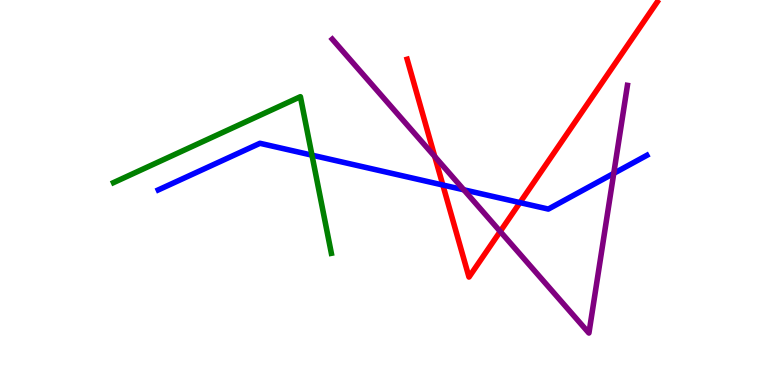[{'lines': ['blue', 'red'], 'intersections': [{'x': 5.71, 'y': 5.19}, {'x': 6.71, 'y': 4.74}]}, {'lines': ['green', 'red'], 'intersections': []}, {'lines': ['purple', 'red'], 'intersections': [{'x': 5.61, 'y': 5.93}, {'x': 6.45, 'y': 3.99}]}, {'lines': ['blue', 'green'], 'intersections': [{'x': 4.03, 'y': 5.97}]}, {'lines': ['blue', 'purple'], 'intersections': [{'x': 5.98, 'y': 5.07}, {'x': 7.92, 'y': 5.5}]}, {'lines': ['green', 'purple'], 'intersections': []}]